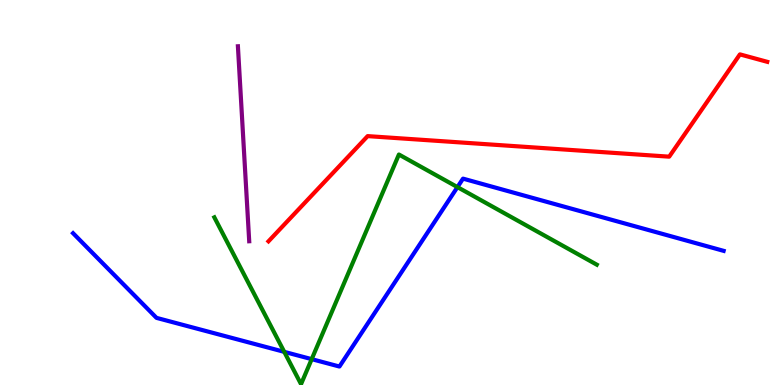[{'lines': ['blue', 'red'], 'intersections': []}, {'lines': ['green', 'red'], 'intersections': []}, {'lines': ['purple', 'red'], 'intersections': []}, {'lines': ['blue', 'green'], 'intersections': [{'x': 3.67, 'y': 0.861}, {'x': 4.02, 'y': 0.671}, {'x': 5.9, 'y': 5.14}]}, {'lines': ['blue', 'purple'], 'intersections': []}, {'lines': ['green', 'purple'], 'intersections': []}]